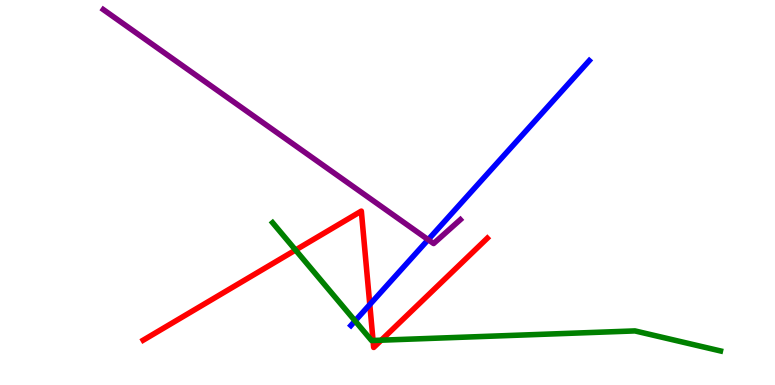[{'lines': ['blue', 'red'], 'intersections': [{'x': 4.77, 'y': 2.09}]}, {'lines': ['green', 'red'], 'intersections': [{'x': 3.81, 'y': 3.51}, {'x': 4.81, 'y': 1.16}, {'x': 4.92, 'y': 1.16}]}, {'lines': ['purple', 'red'], 'intersections': []}, {'lines': ['blue', 'green'], 'intersections': [{'x': 4.58, 'y': 1.67}]}, {'lines': ['blue', 'purple'], 'intersections': [{'x': 5.52, 'y': 3.77}]}, {'lines': ['green', 'purple'], 'intersections': []}]